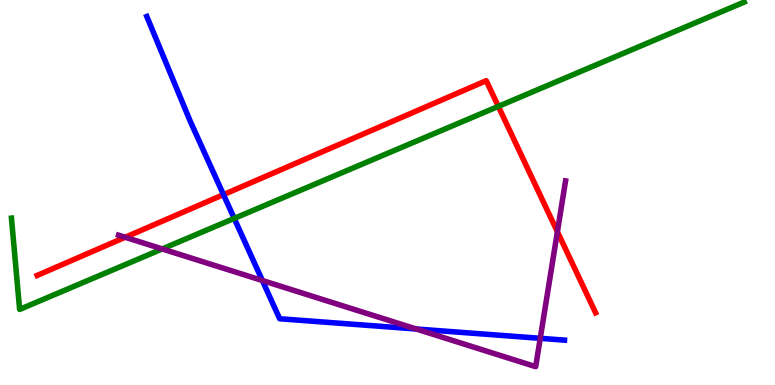[{'lines': ['blue', 'red'], 'intersections': [{'x': 2.88, 'y': 4.94}]}, {'lines': ['green', 'red'], 'intersections': [{'x': 6.43, 'y': 7.24}]}, {'lines': ['purple', 'red'], 'intersections': [{'x': 1.62, 'y': 3.84}, {'x': 7.19, 'y': 3.98}]}, {'lines': ['blue', 'green'], 'intersections': [{'x': 3.02, 'y': 4.33}]}, {'lines': ['blue', 'purple'], 'intersections': [{'x': 3.39, 'y': 2.71}, {'x': 5.37, 'y': 1.45}, {'x': 6.97, 'y': 1.21}]}, {'lines': ['green', 'purple'], 'intersections': [{'x': 2.09, 'y': 3.53}]}]